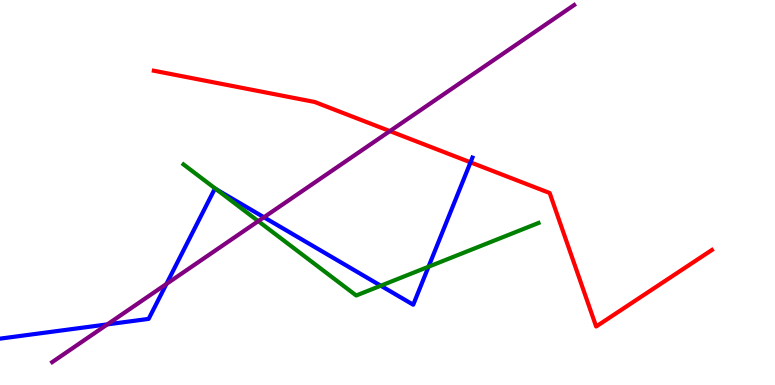[{'lines': ['blue', 'red'], 'intersections': [{'x': 6.07, 'y': 5.78}]}, {'lines': ['green', 'red'], 'intersections': []}, {'lines': ['purple', 'red'], 'intersections': [{'x': 5.03, 'y': 6.59}]}, {'lines': ['blue', 'green'], 'intersections': [{'x': 2.79, 'y': 5.08}, {'x': 4.91, 'y': 2.58}, {'x': 5.53, 'y': 3.07}]}, {'lines': ['blue', 'purple'], 'intersections': [{'x': 1.39, 'y': 1.57}, {'x': 2.15, 'y': 2.62}, {'x': 3.41, 'y': 4.36}]}, {'lines': ['green', 'purple'], 'intersections': [{'x': 3.33, 'y': 4.26}]}]